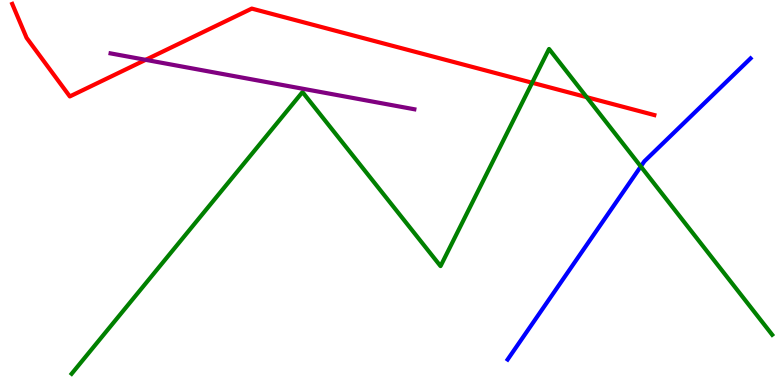[{'lines': ['blue', 'red'], 'intersections': []}, {'lines': ['green', 'red'], 'intersections': [{'x': 6.87, 'y': 7.85}, {'x': 7.57, 'y': 7.48}]}, {'lines': ['purple', 'red'], 'intersections': [{'x': 1.88, 'y': 8.45}]}, {'lines': ['blue', 'green'], 'intersections': [{'x': 8.27, 'y': 5.68}]}, {'lines': ['blue', 'purple'], 'intersections': []}, {'lines': ['green', 'purple'], 'intersections': []}]